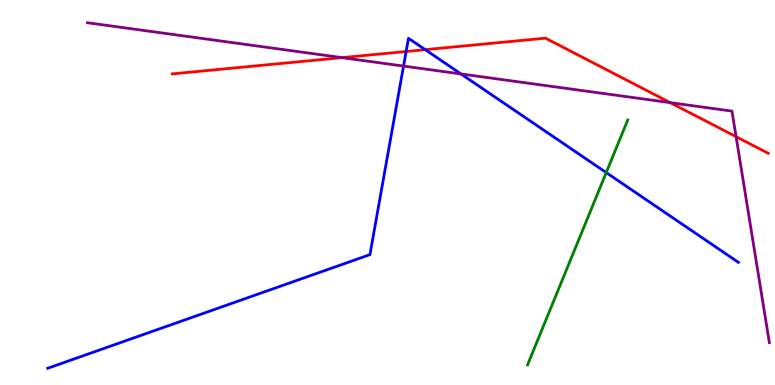[{'lines': ['blue', 'red'], 'intersections': [{'x': 5.24, 'y': 8.66}, {'x': 5.49, 'y': 8.71}]}, {'lines': ['green', 'red'], 'intersections': []}, {'lines': ['purple', 'red'], 'intersections': [{'x': 4.41, 'y': 8.5}, {'x': 8.65, 'y': 7.33}, {'x': 9.5, 'y': 6.45}]}, {'lines': ['blue', 'green'], 'intersections': [{'x': 7.82, 'y': 5.52}]}, {'lines': ['blue', 'purple'], 'intersections': [{'x': 5.21, 'y': 8.28}, {'x': 5.95, 'y': 8.08}]}, {'lines': ['green', 'purple'], 'intersections': []}]